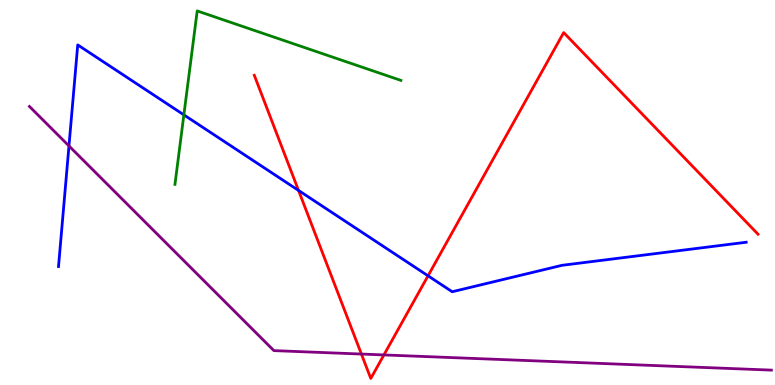[{'lines': ['blue', 'red'], 'intersections': [{'x': 3.85, 'y': 5.05}, {'x': 5.52, 'y': 2.84}]}, {'lines': ['green', 'red'], 'intersections': []}, {'lines': ['purple', 'red'], 'intersections': [{'x': 4.66, 'y': 0.804}, {'x': 4.95, 'y': 0.781}]}, {'lines': ['blue', 'green'], 'intersections': [{'x': 2.37, 'y': 7.02}]}, {'lines': ['blue', 'purple'], 'intersections': [{'x': 0.89, 'y': 6.21}]}, {'lines': ['green', 'purple'], 'intersections': []}]